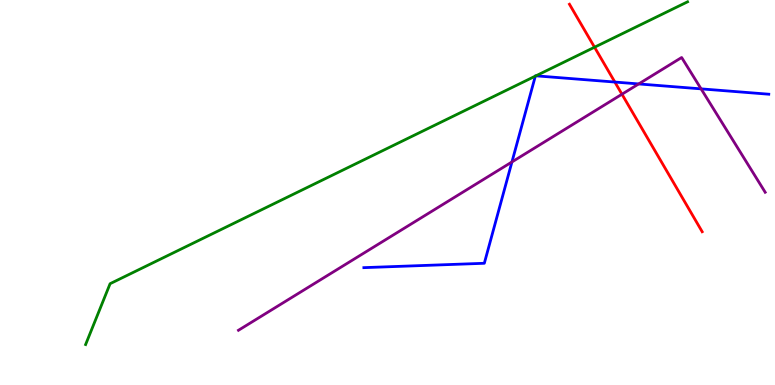[{'lines': ['blue', 'red'], 'intersections': [{'x': 7.93, 'y': 7.87}]}, {'lines': ['green', 'red'], 'intersections': [{'x': 7.67, 'y': 8.77}]}, {'lines': ['purple', 'red'], 'intersections': [{'x': 8.03, 'y': 7.55}]}, {'lines': ['blue', 'green'], 'intersections': [{'x': 6.91, 'y': 8.02}, {'x': 6.92, 'y': 8.03}]}, {'lines': ['blue', 'purple'], 'intersections': [{'x': 6.61, 'y': 5.79}, {'x': 8.24, 'y': 7.82}, {'x': 9.05, 'y': 7.69}]}, {'lines': ['green', 'purple'], 'intersections': []}]